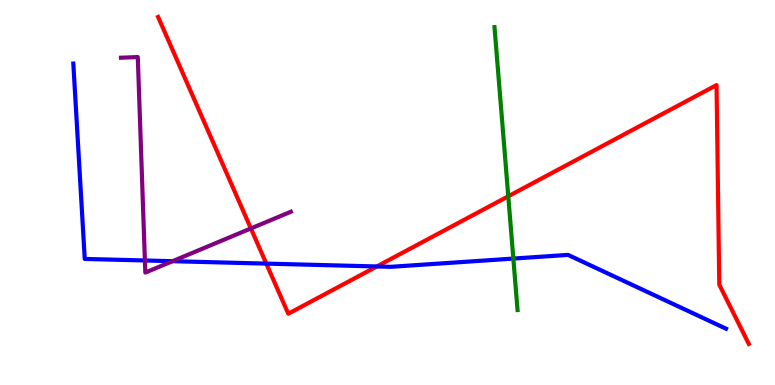[{'lines': ['blue', 'red'], 'intersections': [{'x': 3.44, 'y': 3.15}, {'x': 4.86, 'y': 3.08}]}, {'lines': ['green', 'red'], 'intersections': [{'x': 6.56, 'y': 4.9}]}, {'lines': ['purple', 'red'], 'intersections': [{'x': 3.24, 'y': 4.07}]}, {'lines': ['blue', 'green'], 'intersections': [{'x': 6.62, 'y': 3.28}]}, {'lines': ['blue', 'purple'], 'intersections': [{'x': 1.87, 'y': 3.23}, {'x': 2.23, 'y': 3.22}]}, {'lines': ['green', 'purple'], 'intersections': []}]